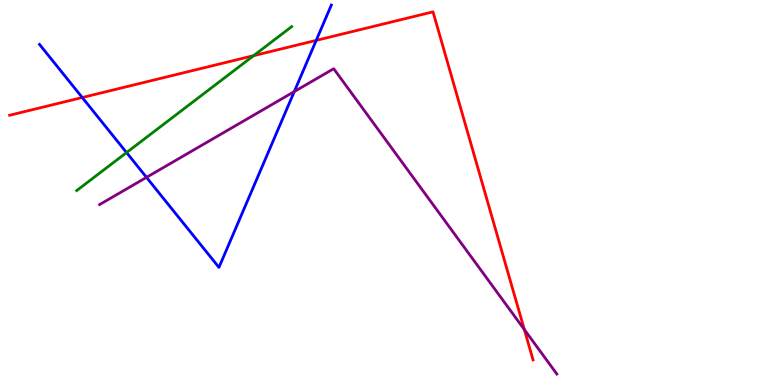[{'lines': ['blue', 'red'], 'intersections': [{'x': 1.06, 'y': 7.47}, {'x': 4.08, 'y': 8.95}]}, {'lines': ['green', 'red'], 'intersections': [{'x': 3.27, 'y': 8.55}]}, {'lines': ['purple', 'red'], 'intersections': [{'x': 6.77, 'y': 1.44}]}, {'lines': ['blue', 'green'], 'intersections': [{'x': 1.63, 'y': 6.04}]}, {'lines': ['blue', 'purple'], 'intersections': [{'x': 1.89, 'y': 5.39}, {'x': 3.8, 'y': 7.62}]}, {'lines': ['green', 'purple'], 'intersections': []}]